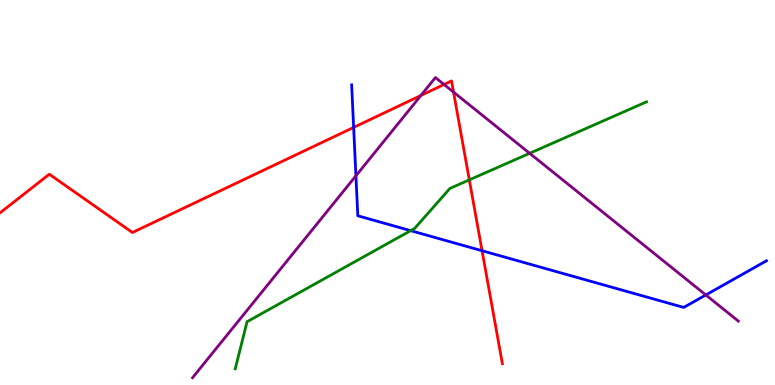[{'lines': ['blue', 'red'], 'intersections': [{'x': 4.56, 'y': 6.69}, {'x': 6.22, 'y': 3.49}]}, {'lines': ['green', 'red'], 'intersections': [{'x': 6.06, 'y': 5.33}]}, {'lines': ['purple', 'red'], 'intersections': [{'x': 5.43, 'y': 7.52}, {'x': 5.73, 'y': 7.81}, {'x': 5.85, 'y': 7.61}]}, {'lines': ['blue', 'green'], 'intersections': [{'x': 5.3, 'y': 4.01}]}, {'lines': ['blue', 'purple'], 'intersections': [{'x': 4.59, 'y': 5.43}, {'x': 9.11, 'y': 2.34}]}, {'lines': ['green', 'purple'], 'intersections': [{'x': 6.83, 'y': 6.02}]}]